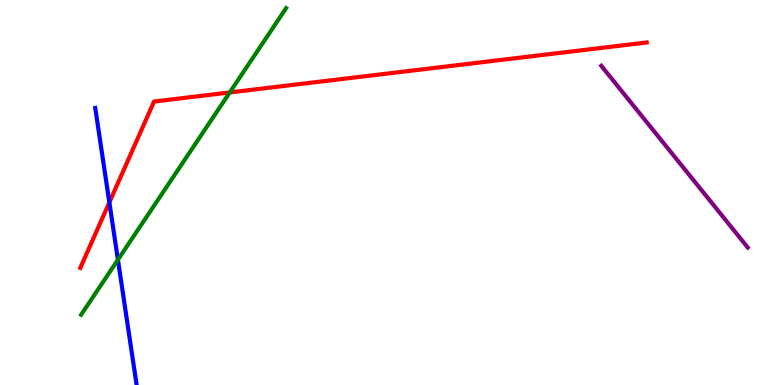[{'lines': ['blue', 'red'], 'intersections': [{'x': 1.41, 'y': 4.74}]}, {'lines': ['green', 'red'], 'intersections': [{'x': 2.96, 'y': 7.6}]}, {'lines': ['purple', 'red'], 'intersections': []}, {'lines': ['blue', 'green'], 'intersections': [{'x': 1.52, 'y': 3.25}]}, {'lines': ['blue', 'purple'], 'intersections': []}, {'lines': ['green', 'purple'], 'intersections': []}]